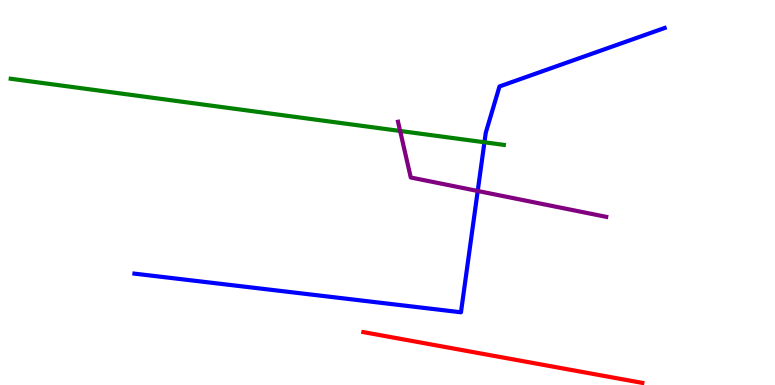[{'lines': ['blue', 'red'], 'intersections': []}, {'lines': ['green', 'red'], 'intersections': []}, {'lines': ['purple', 'red'], 'intersections': []}, {'lines': ['blue', 'green'], 'intersections': [{'x': 6.25, 'y': 6.3}]}, {'lines': ['blue', 'purple'], 'intersections': [{'x': 6.16, 'y': 5.04}]}, {'lines': ['green', 'purple'], 'intersections': [{'x': 5.16, 'y': 6.6}]}]